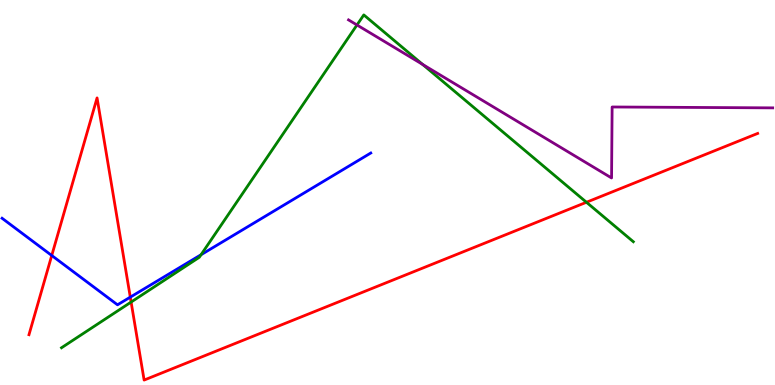[{'lines': ['blue', 'red'], 'intersections': [{'x': 0.668, 'y': 3.36}, {'x': 1.68, 'y': 2.28}]}, {'lines': ['green', 'red'], 'intersections': [{'x': 1.69, 'y': 2.15}, {'x': 7.57, 'y': 4.75}]}, {'lines': ['purple', 'red'], 'intersections': []}, {'lines': ['blue', 'green'], 'intersections': [{'x': 2.59, 'y': 3.38}]}, {'lines': ['blue', 'purple'], 'intersections': []}, {'lines': ['green', 'purple'], 'intersections': [{'x': 4.61, 'y': 9.35}, {'x': 5.45, 'y': 8.33}]}]